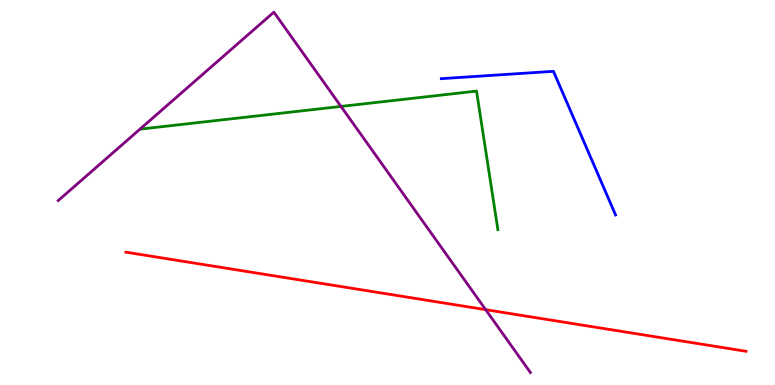[{'lines': ['blue', 'red'], 'intersections': []}, {'lines': ['green', 'red'], 'intersections': []}, {'lines': ['purple', 'red'], 'intersections': [{'x': 6.27, 'y': 1.96}]}, {'lines': ['blue', 'green'], 'intersections': []}, {'lines': ['blue', 'purple'], 'intersections': []}, {'lines': ['green', 'purple'], 'intersections': [{'x': 4.4, 'y': 7.24}]}]